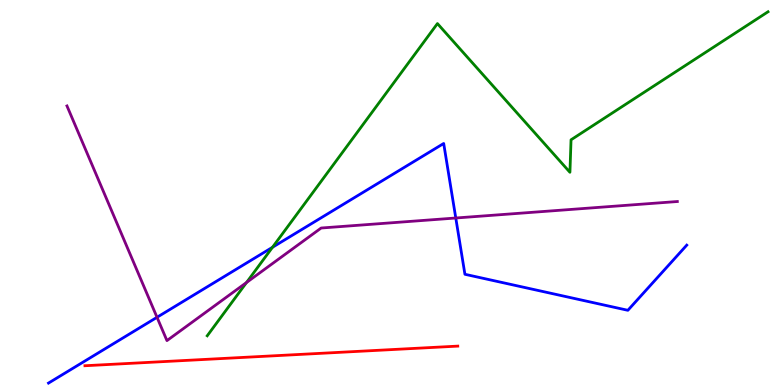[{'lines': ['blue', 'red'], 'intersections': []}, {'lines': ['green', 'red'], 'intersections': []}, {'lines': ['purple', 'red'], 'intersections': []}, {'lines': ['blue', 'green'], 'intersections': [{'x': 3.52, 'y': 3.58}]}, {'lines': ['blue', 'purple'], 'intersections': [{'x': 2.03, 'y': 1.76}, {'x': 5.88, 'y': 4.34}]}, {'lines': ['green', 'purple'], 'intersections': [{'x': 3.18, 'y': 2.66}]}]